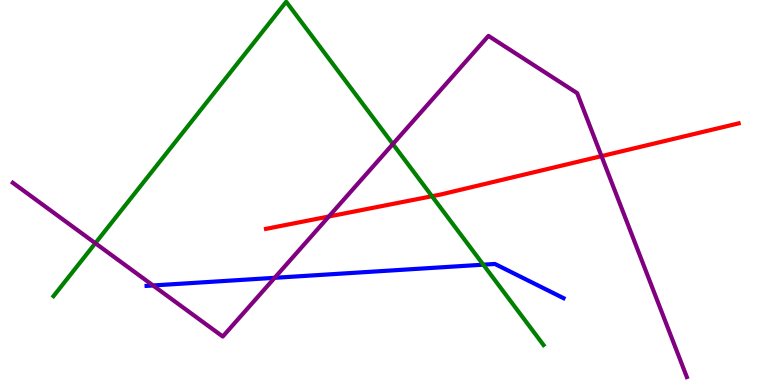[{'lines': ['blue', 'red'], 'intersections': []}, {'lines': ['green', 'red'], 'intersections': [{'x': 5.57, 'y': 4.9}]}, {'lines': ['purple', 'red'], 'intersections': [{'x': 4.24, 'y': 4.38}, {'x': 7.76, 'y': 5.94}]}, {'lines': ['blue', 'green'], 'intersections': [{'x': 6.24, 'y': 3.13}]}, {'lines': ['blue', 'purple'], 'intersections': [{'x': 1.97, 'y': 2.59}, {'x': 3.54, 'y': 2.78}]}, {'lines': ['green', 'purple'], 'intersections': [{'x': 1.23, 'y': 3.68}, {'x': 5.07, 'y': 6.26}]}]